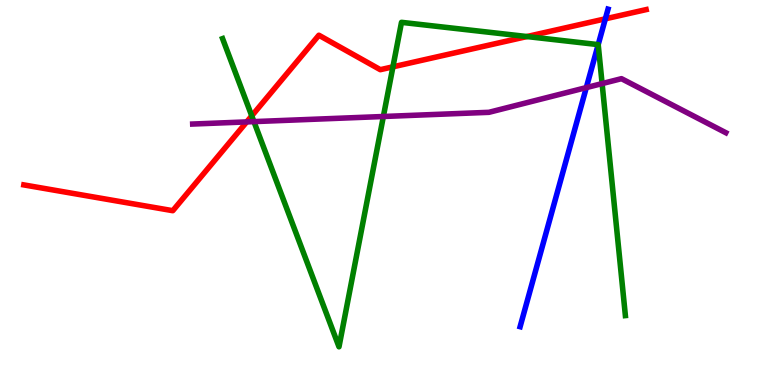[{'lines': ['blue', 'red'], 'intersections': [{'x': 7.81, 'y': 9.51}]}, {'lines': ['green', 'red'], 'intersections': [{'x': 3.25, 'y': 6.99}, {'x': 5.07, 'y': 8.26}, {'x': 6.8, 'y': 9.05}]}, {'lines': ['purple', 'red'], 'intersections': [{'x': 3.18, 'y': 6.83}]}, {'lines': ['blue', 'green'], 'intersections': [{'x': 7.72, 'y': 8.84}]}, {'lines': ['blue', 'purple'], 'intersections': [{'x': 7.57, 'y': 7.72}]}, {'lines': ['green', 'purple'], 'intersections': [{'x': 3.28, 'y': 6.84}, {'x': 4.95, 'y': 6.97}, {'x': 7.77, 'y': 7.83}]}]